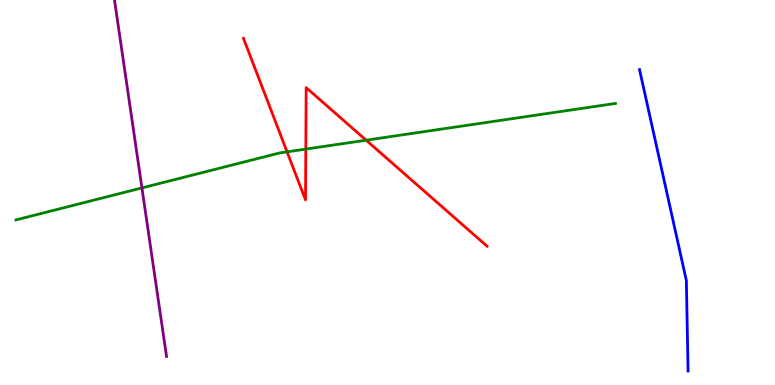[{'lines': ['blue', 'red'], 'intersections': []}, {'lines': ['green', 'red'], 'intersections': [{'x': 3.7, 'y': 6.06}, {'x': 3.95, 'y': 6.13}, {'x': 4.72, 'y': 6.36}]}, {'lines': ['purple', 'red'], 'intersections': []}, {'lines': ['blue', 'green'], 'intersections': []}, {'lines': ['blue', 'purple'], 'intersections': []}, {'lines': ['green', 'purple'], 'intersections': [{'x': 1.83, 'y': 5.12}]}]